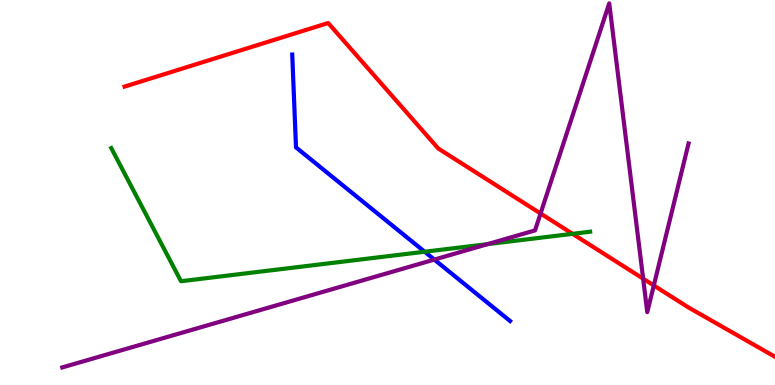[{'lines': ['blue', 'red'], 'intersections': []}, {'lines': ['green', 'red'], 'intersections': [{'x': 7.39, 'y': 3.93}]}, {'lines': ['purple', 'red'], 'intersections': [{'x': 6.97, 'y': 4.45}, {'x': 8.3, 'y': 2.76}, {'x': 8.44, 'y': 2.59}]}, {'lines': ['blue', 'green'], 'intersections': [{'x': 5.48, 'y': 3.46}]}, {'lines': ['blue', 'purple'], 'intersections': [{'x': 5.6, 'y': 3.26}]}, {'lines': ['green', 'purple'], 'intersections': [{'x': 6.29, 'y': 3.66}]}]